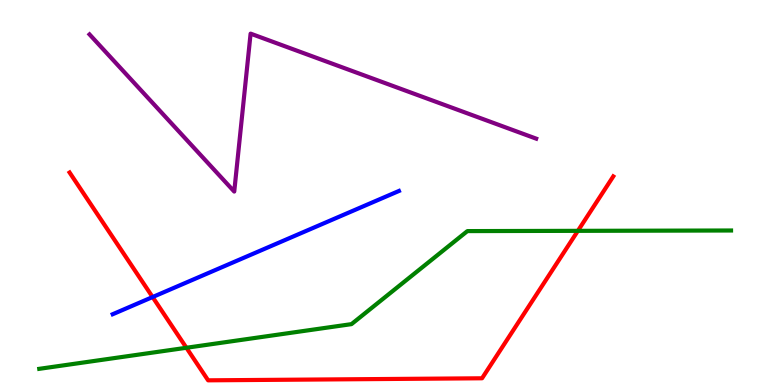[{'lines': ['blue', 'red'], 'intersections': [{'x': 1.97, 'y': 2.28}]}, {'lines': ['green', 'red'], 'intersections': [{'x': 2.41, 'y': 0.967}, {'x': 7.46, 'y': 4.0}]}, {'lines': ['purple', 'red'], 'intersections': []}, {'lines': ['blue', 'green'], 'intersections': []}, {'lines': ['blue', 'purple'], 'intersections': []}, {'lines': ['green', 'purple'], 'intersections': []}]